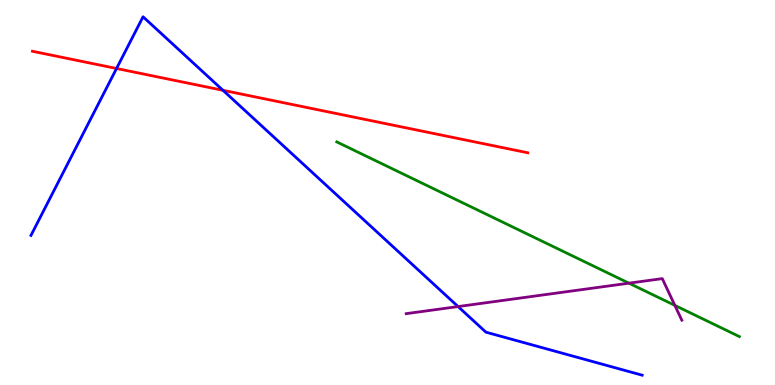[{'lines': ['blue', 'red'], 'intersections': [{'x': 1.5, 'y': 8.22}, {'x': 2.88, 'y': 7.65}]}, {'lines': ['green', 'red'], 'intersections': []}, {'lines': ['purple', 'red'], 'intersections': []}, {'lines': ['blue', 'green'], 'intersections': []}, {'lines': ['blue', 'purple'], 'intersections': [{'x': 5.91, 'y': 2.04}]}, {'lines': ['green', 'purple'], 'intersections': [{'x': 8.12, 'y': 2.64}, {'x': 8.71, 'y': 2.07}]}]